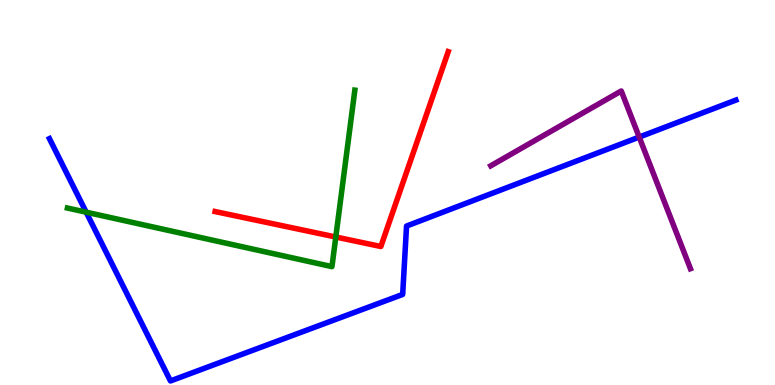[{'lines': ['blue', 'red'], 'intersections': []}, {'lines': ['green', 'red'], 'intersections': [{'x': 4.33, 'y': 3.84}]}, {'lines': ['purple', 'red'], 'intersections': []}, {'lines': ['blue', 'green'], 'intersections': [{'x': 1.11, 'y': 4.49}]}, {'lines': ['blue', 'purple'], 'intersections': [{'x': 8.25, 'y': 6.44}]}, {'lines': ['green', 'purple'], 'intersections': []}]